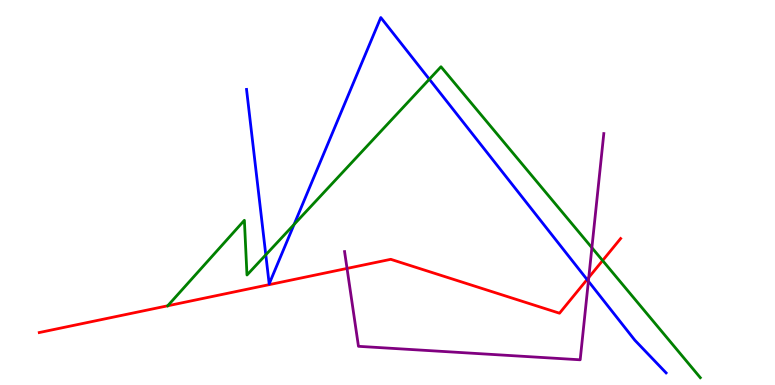[{'lines': ['blue', 'red'], 'intersections': [{'x': 7.58, 'y': 2.74}]}, {'lines': ['green', 'red'], 'intersections': [{'x': 7.78, 'y': 3.23}]}, {'lines': ['purple', 'red'], 'intersections': [{'x': 4.48, 'y': 3.03}, {'x': 7.6, 'y': 2.79}]}, {'lines': ['blue', 'green'], 'intersections': [{'x': 3.43, 'y': 3.38}, {'x': 3.79, 'y': 4.17}, {'x': 5.54, 'y': 7.94}]}, {'lines': ['blue', 'purple'], 'intersections': [{'x': 7.59, 'y': 2.7}]}, {'lines': ['green', 'purple'], 'intersections': [{'x': 7.64, 'y': 3.57}]}]